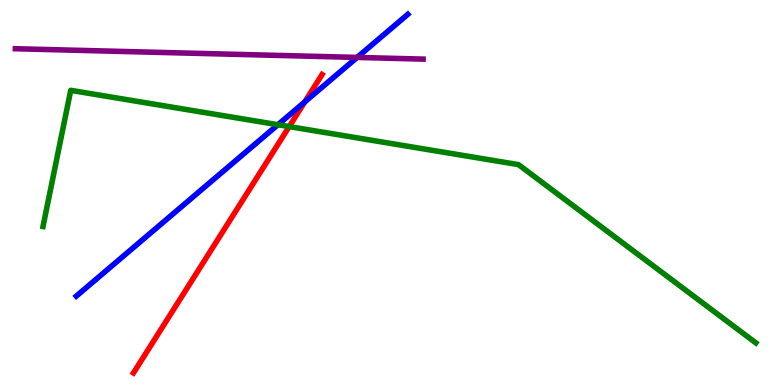[{'lines': ['blue', 'red'], 'intersections': [{'x': 3.93, 'y': 7.35}]}, {'lines': ['green', 'red'], 'intersections': [{'x': 3.73, 'y': 6.71}]}, {'lines': ['purple', 'red'], 'intersections': []}, {'lines': ['blue', 'green'], 'intersections': [{'x': 3.59, 'y': 6.76}]}, {'lines': ['blue', 'purple'], 'intersections': [{'x': 4.61, 'y': 8.51}]}, {'lines': ['green', 'purple'], 'intersections': []}]